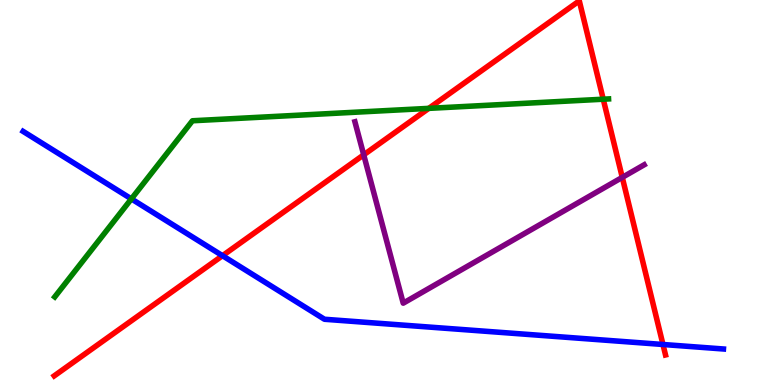[{'lines': ['blue', 'red'], 'intersections': [{'x': 2.87, 'y': 3.36}, {'x': 8.55, 'y': 1.05}]}, {'lines': ['green', 'red'], 'intersections': [{'x': 5.53, 'y': 7.19}, {'x': 7.78, 'y': 7.42}]}, {'lines': ['purple', 'red'], 'intersections': [{'x': 4.69, 'y': 5.98}, {'x': 8.03, 'y': 5.39}]}, {'lines': ['blue', 'green'], 'intersections': [{'x': 1.7, 'y': 4.83}]}, {'lines': ['blue', 'purple'], 'intersections': []}, {'lines': ['green', 'purple'], 'intersections': []}]